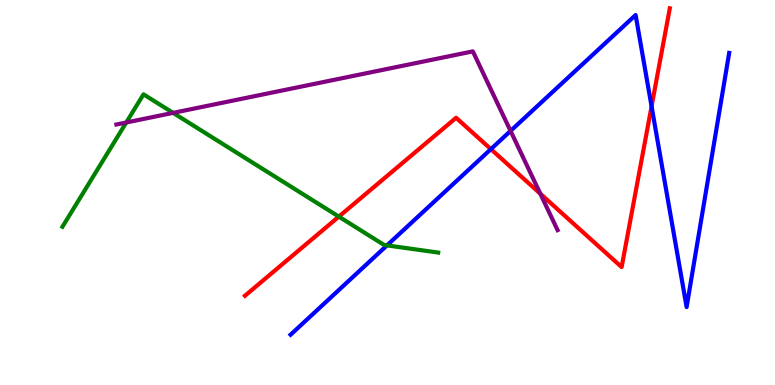[{'lines': ['blue', 'red'], 'intersections': [{'x': 6.33, 'y': 6.13}, {'x': 8.41, 'y': 7.24}]}, {'lines': ['green', 'red'], 'intersections': [{'x': 4.37, 'y': 4.37}]}, {'lines': ['purple', 'red'], 'intersections': [{'x': 6.97, 'y': 4.97}]}, {'lines': ['blue', 'green'], 'intersections': [{'x': 4.99, 'y': 3.63}]}, {'lines': ['blue', 'purple'], 'intersections': [{'x': 6.59, 'y': 6.6}]}, {'lines': ['green', 'purple'], 'intersections': [{'x': 1.63, 'y': 6.82}, {'x': 2.23, 'y': 7.07}]}]